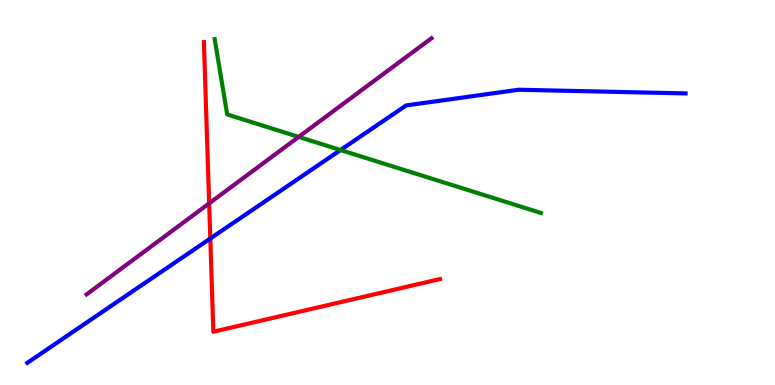[{'lines': ['blue', 'red'], 'intersections': [{'x': 2.71, 'y': 3.8}]}, {'lines': ['green', 'red'], 'intersections': []}, {'lines': ['purple', 'red'], 'intersections': [{'x': 2.7, 'y': 4.72}]}, {'lines': ['blue', 'green'], 'intersections': [{'x': 4.39, 'y': 6.1}]}, {'lines': ['blue', 'purple'], 'intersections': []}, {'lines': ['green', 'purple'], 'intersections': [{'x': 3.85, 'y': 6.44}]}]